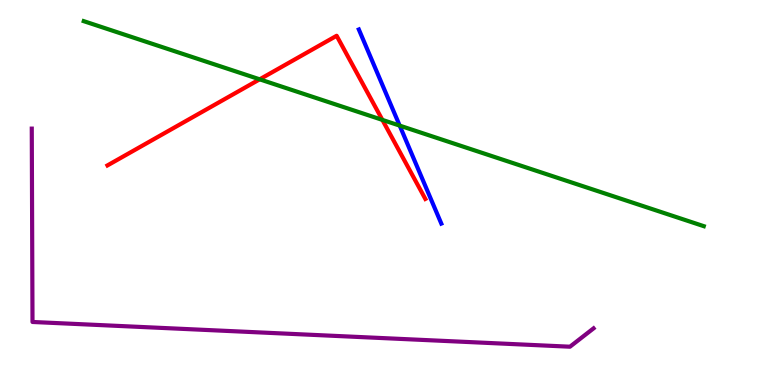[{'lines': ['blue', 'red'], 'intersections': []}, {'lines': ['green', 'red'], 'intersections': [{'x': 3.35, 'y': 7.94}, {'x': 4.93, 'y': 6.89}]}, {'lines': ['purple', 'red'], 'intersections': []}, {'lines': ['blue', 'green'], 'intersections': [{'x': 5.16, 'y': 6.74}]}, {'lines': ['blue', 'purple'], 'intersections': []}, {'lines': ['green', 'purple'], 'intersections': []}]